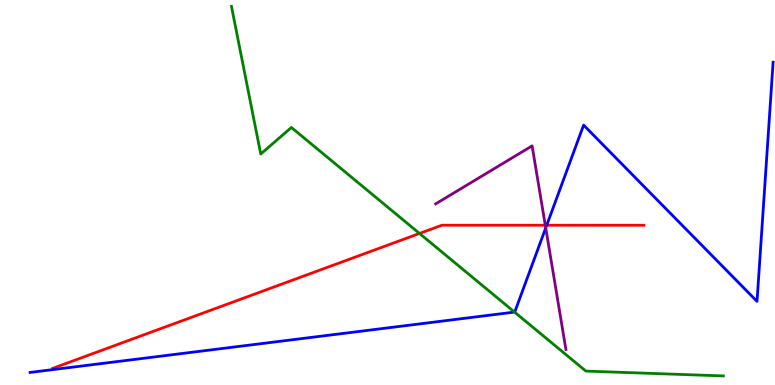[{'lines': ['blue', 'red'], 'intersections': [{'x': 7.05, 'y': 4.15}]}, {'lines': ['green', 'red'], 'intersections': [{'x': 5.41, 'y': 3.94}]}, {'lines': ['purple', 'red'], 'intersections': [{'x': 7.04, 'y': 4.15}]}, {'lines': ['blue', 'green'], 'intersections': [{'x': 6.64, 'y': 1.89}]}, {'lines': ['blue', 'purple'], 'intersections': [{'x': 7.04, 'y': 4.08}]}, {'lines': ['green', 'purple'], 'intersections': []}]